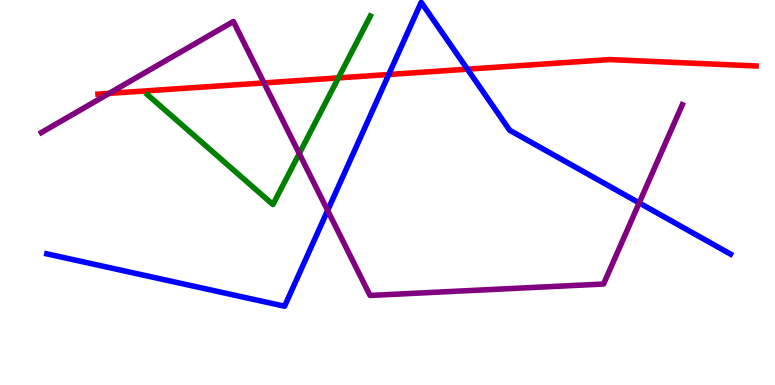[{'lines': ['blue', 'red'], 'intersections': [{'x': 5.02, 'y': 8.07}, {'x': 6.03, 'y': 8.2}]}, {'lines': ['green', 'red'], 'intersections': [{'x': 4.37, 'y': 7.98}]}, {'lines': ['purple', 'red'], 'intersections': [{'x': 1.41, 'y': 7.57}, {'x': 3.41, 'y': 7.85}]}, {'lines': ['blue', 'green'], 'intersections': []}, {'lines': ['blue', 'purple'], 'intersections': [{'x': 4.23, 'y': 4.53}, {'x': 8.25, 'y': 4.73}]}, {'lines': ['green', 'purple'], 'intersections': [{'x': 3.86, 'y': 6.01}]}]